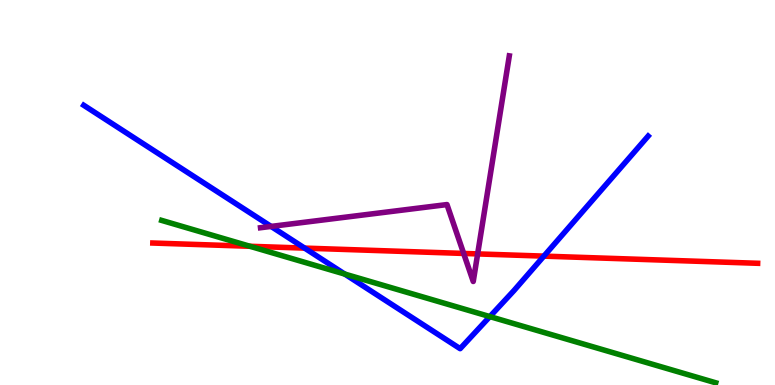[{'lines': ['blue', 'red'], 'intersections': [{'x': 3.93, 'y': 3.56}, {'x': 7.02, 'y': 3.35}]}, {'lines': ['green', 'red'], 'intersections': [{'x': 3.23, 'y': 3.6}]}, {'lines': ['purple', 'red'], 'intersections': [{'x': 5.98, 'y': 3.42}, {'x': 6.16, 'y': 3.41}]}, {'lines': ['blue', 'green'], 'intersections': [{'x': 4.45, 'y': 2.88}, {'x': 6.32, 'y': 1.78}]}, {'lines': ['blue', 'purple'], 'intersections': [{'x': 3.5, 'y': 4.12}]}, {'lines': ['green', 'purple'], 'intersections': []}]